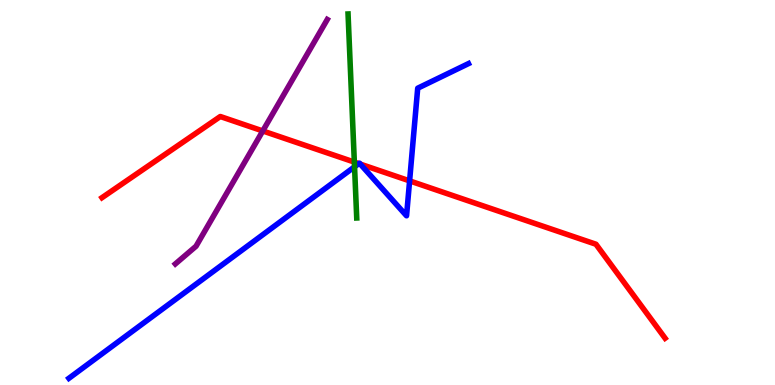[{'lines': ['blue', 'red'], 'intersections': [{'x': 4.63, 'y': 5.75}, {'x': 4.65, 'y': 5.74}, {'x': 5.29, 'y': 5.3}]}, {'lines': ['green', 'red'], 'intersections': [{'x': 4.57, 'y': 5.79}]}, {'lines': ['purple', 'red'], 'intersections': [{'x': 3.39, 'y': 6.6}]}, {'lines': ['blue', 'green'], 'intersections': [{'x': 4.57, 'y': 5.67}]}, {'lines': ['blue', 'purple'], 'intersections': []}, {'lines': ['green', 'purple'], 'intersections': []}]